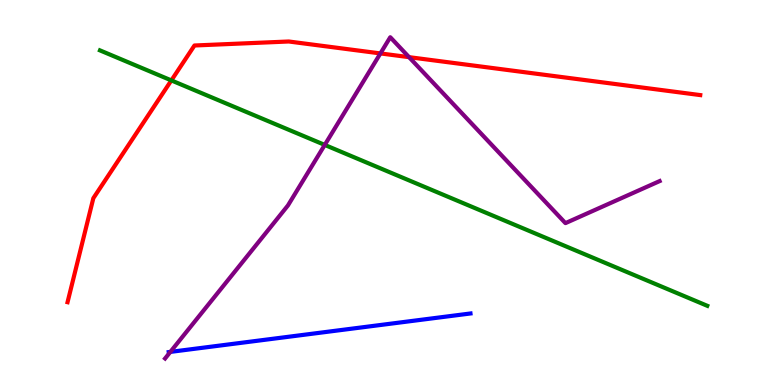[{'lines': ['blue', 'red'], 'intersections': []}, {'lines': ['green', 'red'], 'intersections': [{'x': 2.21, 'y': 7.91}]}, {'lines': ['purple', 'red'], 'intersections': [{'x': 4.91, 'y': 8.61}, {'x': 5.28, 'y': 8.52}]}, {'lines': ['blue', 'green'], 'intersections': []}, {'lines': ['blue', 'purple'], 'intersections': [{'x': 2.2, 'y': 0.86}]}, {'lines': ['green', 'purple'], 'intersections': [{'x': 4.19, 'y': 6.24}]}]